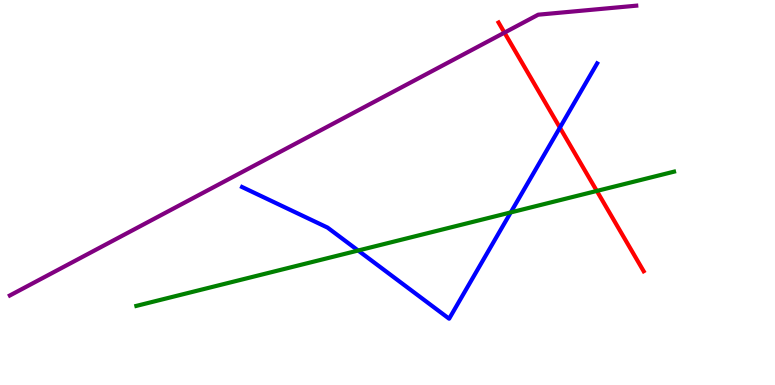[{'lines': ['blue', 'red'], 'intersections': [{'x': 7.22, 'y': 6.68}]}, {'lines': ['green', 'red'], 'intersections': [{'x': 7.7, 'y': 5.04}]}, {'lines': ['purple', 'red'], 'intersections': [{'x': 6.51, 'y': 9.15}]}, {'lines': ['blue', 'green'], 'intersections': [{'x': 4.62, 'y': 3.49}, {'x': 6.59, 'y': 4.48}]}, {'lines': ['blue', 'purple'], 'intersections': []}, {'lines': ['green', 'purple'], 'intersections': []}]